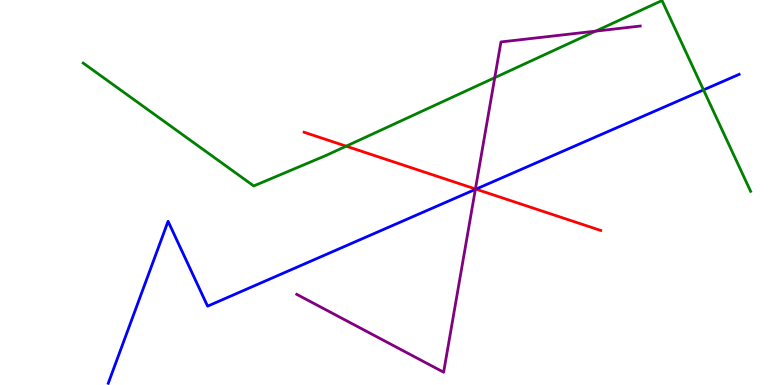[{'lines': ['blue', 'red'], 'intersections': [{'x': 6.14, 'y': 5.09}]}, {'lines': ['green', 'red'], 'intersections': [{'x': 4.47, 'y': 6.2}]}, {'lines': ['purple', 'red'], 'intersections': [{'x': 6.13, 'y': 5.09}]}, {'lines': ['blue', 'green'], 'intersections': [{'x': 9.08, 'y': 7.66}]}, {'lines': ['blue', 'purple'], 'intersections': [{'x': 6.13, 'y': 5.08}]}, {'lines': ['green', 'purple'], 'intersections': [{'x': 6.38, 'y': 7.98}, {'x': 7.69, 'y': 9.19}]}]